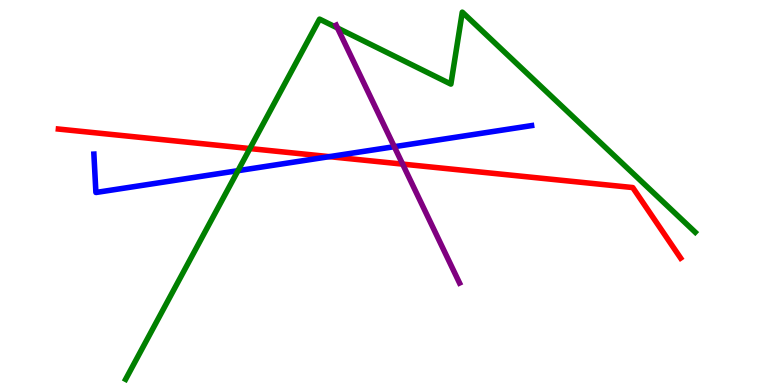[{'lines': ['blue', 'red'], 'intersections': [{'x': 4.25, 'y': 5.93}]}, {'lines': ['green', 'red'], 'intersections': [{'x': 3.22, 'y': 6.14}]}, {'lines': ['purple', 'red'], 'intersections': [{'x': 5.2, 'y': 5.74}]}, {'lines': ['blue', 'green'], 'intersections': [{'x': 3.07, 'y': 5.57}]}, {'lines': ['blue', 'purple'], 'intersections': [{'x': 5.09, 'y': 6.19}]}, {'lines': ['green', 'purple'], 'intersections': [{'x': 4.35, 'y': 9.27}]}]